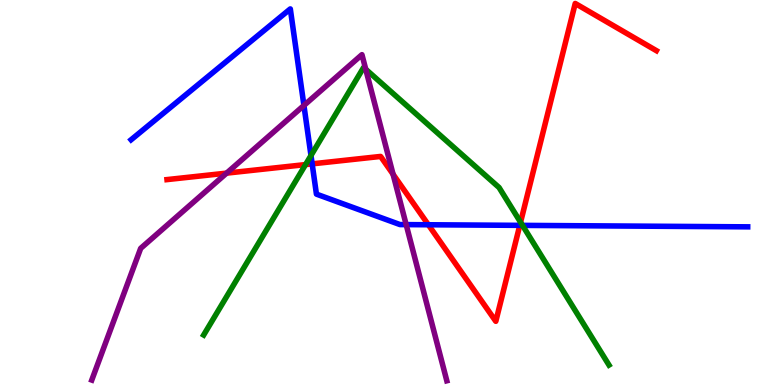[{'lines': ['blue', 'red'], 'intersections': [{'x': 4.03, 'y': 5.74}, {'x': 5.53, 'y': 4.16}, {'x': 6.71, 'y': 4.15}]}, {'lines': ['green', 'red'], 'intersections': [{'x': 3.94, 'y': 5.73}, {'x': 6.72, 'y': 4.23}]}, {'lines': ['purple', 'red'], 'intersections': [{'x': 2.92, 'y': 5.5}, {'x': 5.07, 'y': 5.47}]}, {'lines': ['blue', 'green'], 'intersections': [{'x': 4.01, 'y': 5.96}, {'x': 6.74, 'y': 4.15}]}, {'lines': ['blue', 'purple'], 'intersections': [{'x': 3.92, 'y': 7.26}, {'x': 5.24, 'y': 4.17}]}, {'lines': ['green', 'purple'], 'intersections': [{'x': 4.72, 'y': 8.2}]}]